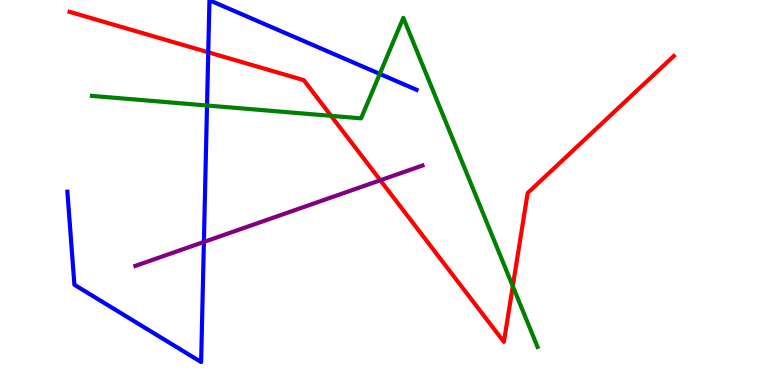[{'lines': ['blue', 'red'], 'intersections': [{'x': 2.69, 'y': 8.64}]}, {'lines': ['green', 'red'], 'intersections': [{'x': 4.27, 'y': 6.99}, {'x': 6.62, 'y': 2.57}]}, {'lines': ['purple', 'red'], 'intersections': [{'x': 4.91, 'y': 5.32}]}, {'lines': ['blue', 'green'], 'intersections': [{'x': 2.67, 'y': 7.26}, {'x': 4.9, 'y': 8.08}]}, {'lines': ['blue', 'purple'], 'intersections': [{'x': 2.63, 'y': 3.72}]}, {'lines': ['green', 'purple'], 'intersections': []}]